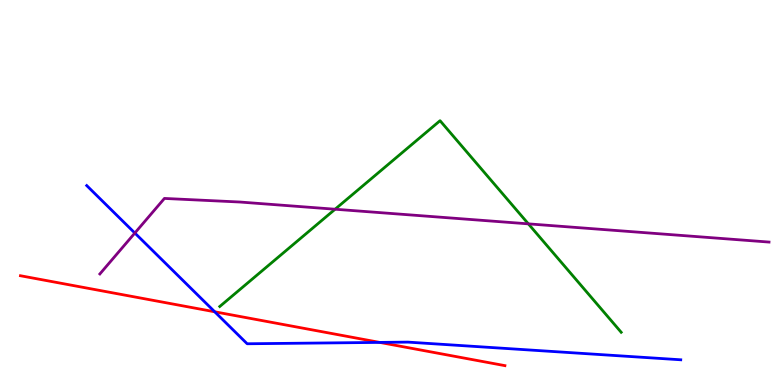[{'lines': ['blue', 'red'], 'intersections': [{'x': 2.77, 'y': 1.9}, {'x': 4.9, 'y': 1.11}]}, {'lines': ['green', 'red'], 'intersections': []}, {'lines': ['purple', 'red'], 'intersections': []}, {'lines': ['blue', 'green'], 'intersections': []}, {'lines': ['blue', 'purple'], 'intersections': [{'x': 1.74, 'y': 3.95}]}, {'lines': ['green', 'purple'], 'intersections': [{'x': 4.32, 'y': 4.57}, {'x': 6.82, 'y': 4.19}]}]